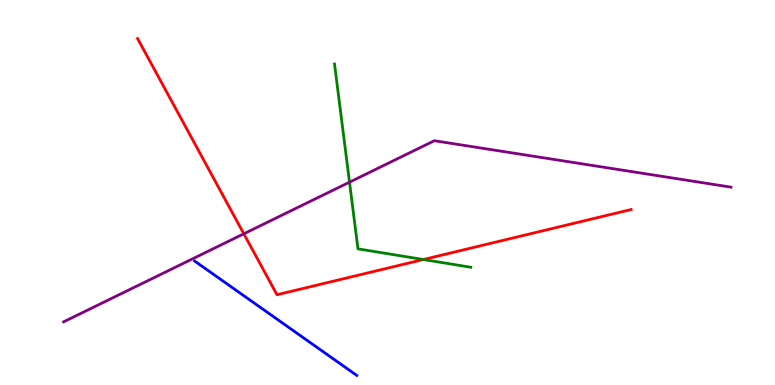[{'lines': ['blue', 'red'], 'intersections': []}, {'lines': ['green', 'red'], 'intersections': [{'x': 5.46, 'y': 3.26}]}, {'lines': ['purple', 'red'], 'intersections': [{'x': 3.15, 'y': 3.93}]}, {'lines': ['blue', 'green'], 'intersections': []}, {'lines': ['blue', 'purple'], 'intersections': []}, {'lines': ['green', 'purple'], 'intersections': [{'x': 4.51, 'y': 5.27}]}]